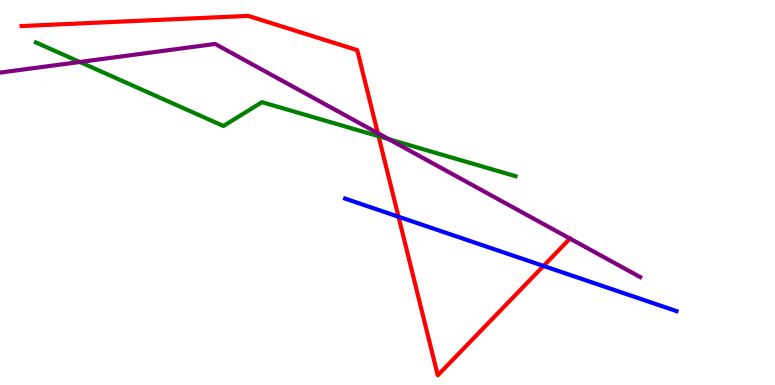[{'lines': ['blue', 'red'], 'intersections': [{'x': 5.14, 'y': 4.37}, {'x': 7.01, 'y': 3.09}]}, {'lines': ['green', 'red'], 'intersections': [{'x': 4.88, 'y': 6.46}]}, {'lines': ['purple', 'red'], 'intersections': [{'x': 4.87, 'y': 6.54}, {'x': 7.35, 'y': 3.8}]}, {'lines': ['blue', 'green'], 'intersections': []}, {'lines': ['blue', 'purple'], 'intersections': []}, {'lines': ['green', 'purple'], 'intersections': [{'x': 1.03, 'y': 8.39}, {'x': 5.02, 'y': 6.38}]}]